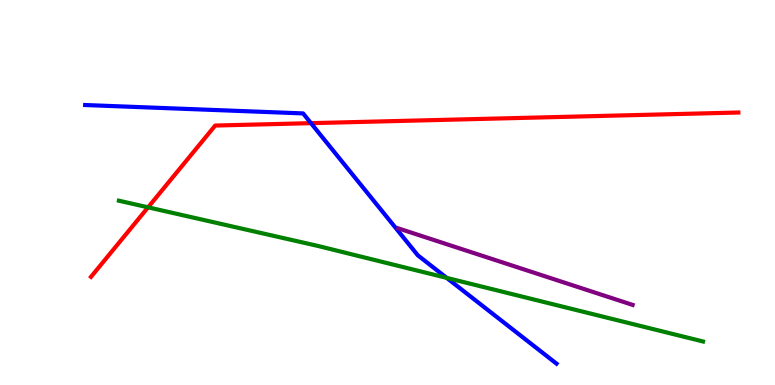[{'lines': ['blue', 'red'], 'intersections': [{'x': 4.01, 'y': 6.8}]}, {'lines': ['green', 'red'], 'intersections': [{'x': 1.91, 'y': 4.61}]}, {'lines': ['purple', 'red'], 'intersections': []}, {'lines': ['blue', 'green'], 'intersections': [{'x': 5.76, 'y': 2.78}]}, {'lines': ['blue', 'purple'], 'intersections': []}, {'lines': ['green', 'purple'], 'intersections': []}]